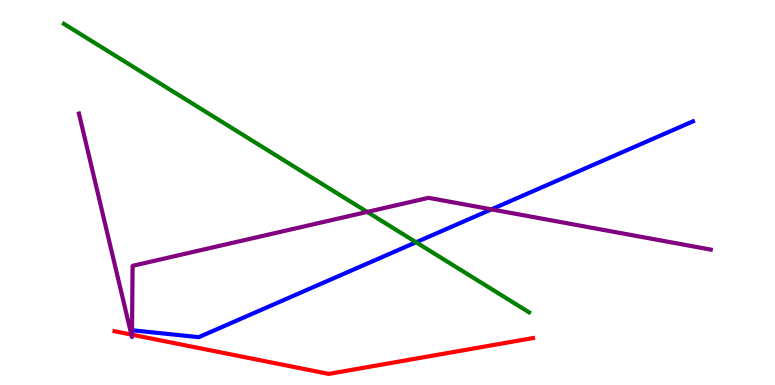[{'lines': ['blue', 'red'], 'intersections': []}, {'lines': ['green', 'red'], 'intersections': []}, {'lines': ['purple', 'red'], 'intersections': [{'x': 1.7, 'y': 1.31}, {'x': 1.7, 'y': 1.31}]}, {'lines': ['blue', 'green'], 'intersections': [{'x': 5.37, 'y': 3.71}]}, {'lines': ['blue', 'purple'], 'intersections': [{'x': 6.34, 'y': 4.56}]}, {'lines': ['green', 'purple'], 'intersections': [{'x': 4.74, 'y': 4.5}]}]